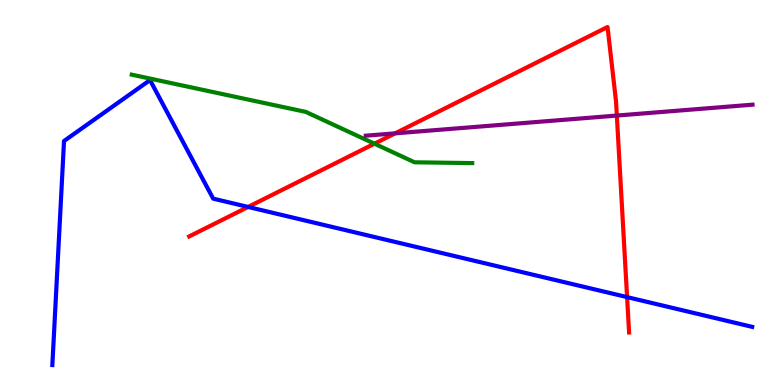[{'lines': ['blue', 'red'], 'intersections': [{'x': 3.2, 'y': 4.62}, {'x': 8.09, 'y': 2.28}]}, {'lines': ['green', 'red'], 'intersections': [{'x': 4.83, 'y': 6.27}]}, {'lines': ['purple', 'red'], 'intersections': [{'x': 5.1, 'y': 6.54}, {'x': 7.96, 'y': 7.0}]}, {'lines': ['blue', 'green'], 'intersections': []}, {'lines': ['blue', 'purple'], 'intersections': []}, {'lines': ['green', 'purple'], 'intersections': []}]